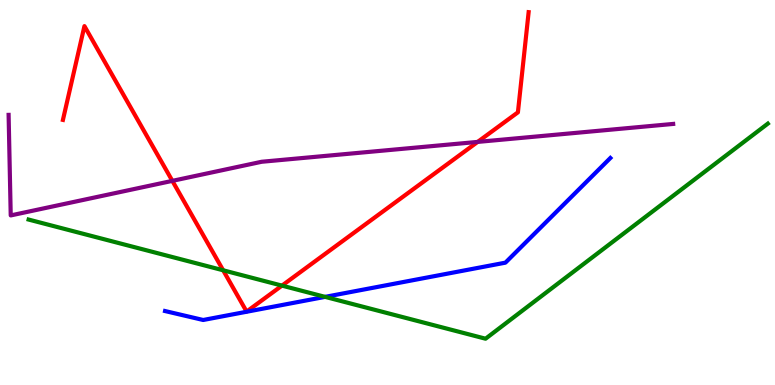[{'lines': ['blue', 'red'], 'intersections': []}, {'lines': ['green', 'red'], 'intersections': [{'x': 2.88, 'y': 2.98}, {'x': 3.64, 'y': 2.58}]}, {'lines': ['purple', 'red'], 'intersections': [{'x': 2.22, 'y': 5.3}, {'x': 6.16, 'y': 6.31}]}, {'lines': ['blue', 'green'], 'intersections': [{'x': 4.19, 'y': 2.29}]}, {'lines': ['blue', 'purple'], 'intersections': []}, {'lines': ['green', 'purple'], 'intersections': []}]